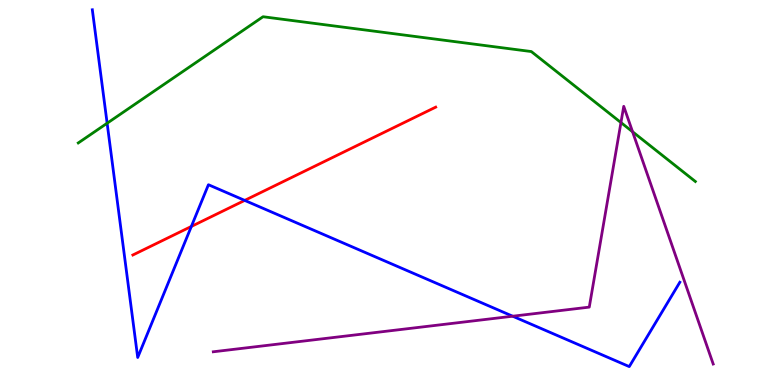[{'lines': ['blue', 'red'], 'intersections': [{'x': 2.47, 'y': 4.12}, {'x': 3.16, 'y': 4.79}]}, {'lines': ['green', 'red'], 'intersections': []}, {'lines': ['purple', 'red'], 'intersections': []}, {'lines': ['blue', 'green'], 'intersections': [{'x': 1.38, 'y': 6.8}]}, {'lines': ['blue', 'purple'], 'intersections': [{'x': 6.62, 'y': 1.79}]}, {'lines': ['green', 'purple'], 'intersections': [{'x': 8.01, 'y': 6.82}, {'x': 8.16, 'y': 6.58}]}]